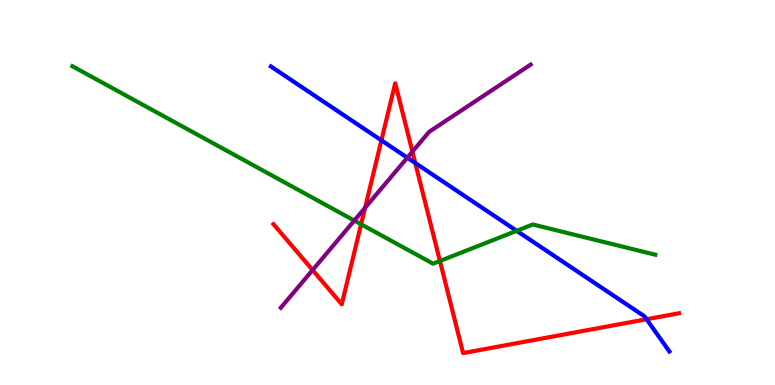[{'lines': ['blue', 'red'], 'intersections': [{'x': 4.92, 'y': 6.35}, {'x': 5.36, 'y': 5.77}, {'x': 8.34, 'y': 1.71}]}, {'lines': ['green', 'red'], 'intersections': [{'x': 4.66, 'y': 4.17}, {'x': 5.68, 'y': 3.22}]}, {'lines': ['purple', 'red'], 'intersections': [{'x': 4.03, 'y': 2.99}, {'x': 4.71, 'y': 4.6}, {'x': 5.32, 'y': 6.06}]}, {'lines': ['blue', 'green'], 'intersections': [{'x': 6.67, 'y': 4.0}]}, {'lines': ['blue', 'purple'], 'intersections': [{'x': 5.26, 'y': 5.9}]}, {'lines': ['green', 'purple'], 'intersections': [{'x': 4.57, 'y': 4.27}]}]